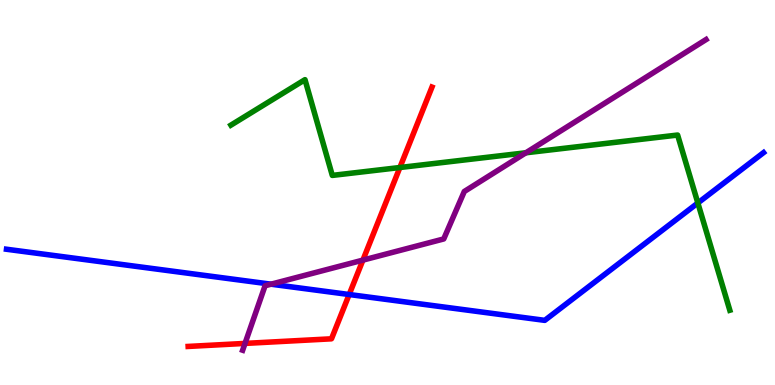[{'lines': ['blue', 'red'], 'intersections': [{'x': 4.51, 'y': 2.35}]}, {'lines': ['green', 'red'], 'intersections': [{'x': 5.16, 'y': 5.65}]}, {'lines': ['purple', 'red'], 'intersections': [{'x': 3.16, 'y': 1.08}, {'x': 4.68, 'y': 3.24}]}, {'lines': ['blue', 'green'], 'intersections': [{'x': 9.0, 'y': 4.73}]}, {'lines': ['blue', 'purple'], 'intersections': [{'x': 3.5, 'y': 2.62}]}, {'lines': ['green', 'purple'], 'intersections': [{'x': 6.79, 'y': 6.03}]}]